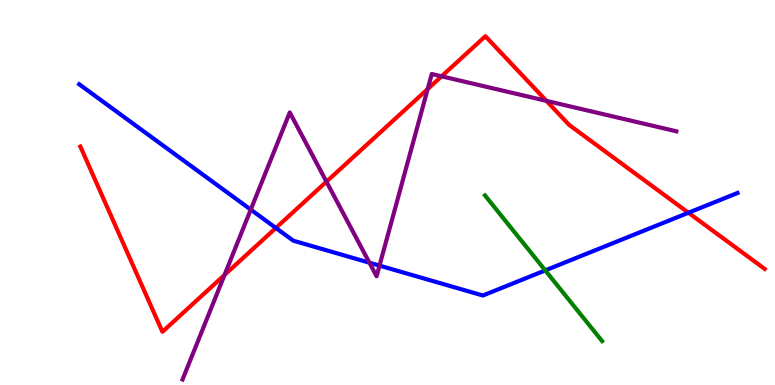[{'lines': ['blue', 'red'], 'intersections': [{'x': 3.56, 'y': 4.08}, {'x': 8.88, 'y': 4.47}]}, {'lines': ['green', 'red'], 'intersections': []}, {'lines': ['purple', 'red'], 'intersections': [{'x': 2.9, 'y': 2.86}, {'x': 4.21, 'y': 5.28}, {'x': 5.52, 'y': 7.69}, {'x': 5.7, 'y': 8.02}, {'x': 7.05, 'y': 7.38}]}, {'lines': ['blue', 'green'], 'intersections': [{'x': 7.04, 'y': 2.98}]}, {'lines': ['blue', 'purple'], 'intersections': [{'x': 3.24, 'y': 4.56}, {'x': 4.77, 'y': 3.18}, {'x': 4.9, 'y': 3.1}]}, {'lines': ['green', 'purple'], 'intersections': []}]